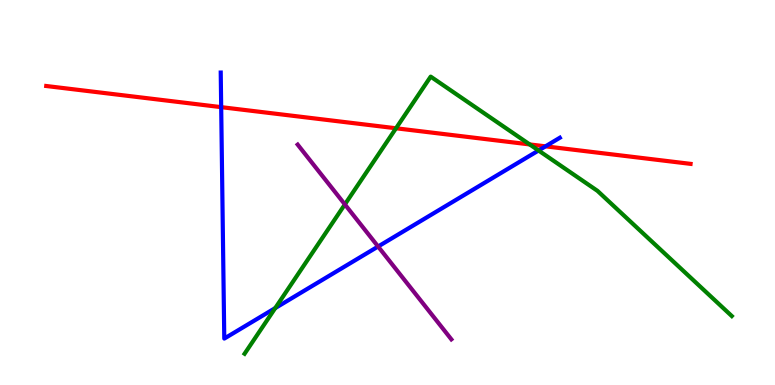[{'lines': ['blue', 'red'], 'intersections': [{'x': 2.85, 'y': 7.22}, {'x': 7.04, 'y': 6.2}]}, {'lines': ['green', 'red'], 'intersections': [{'x': 5.11, 'y': 6.67}, {'x': 6.83, 'y': 6.25}]}, {'lines': ['purple', 'red'], 'intersections': []}, {'lines': ['blue', 'green'], 'intersections': [{'x': 3.55, 'y': 2.0}, {'x': 6.95, 'y': 6.09}]}, {'lines': ['blue', 'purple'], 'intersections': [{'x': 4.88, 'y': 3.6}]}, {'lines': ['green', 'purple'], 'intersections': [{'x': 4.45, 'y': 4.69}]}]